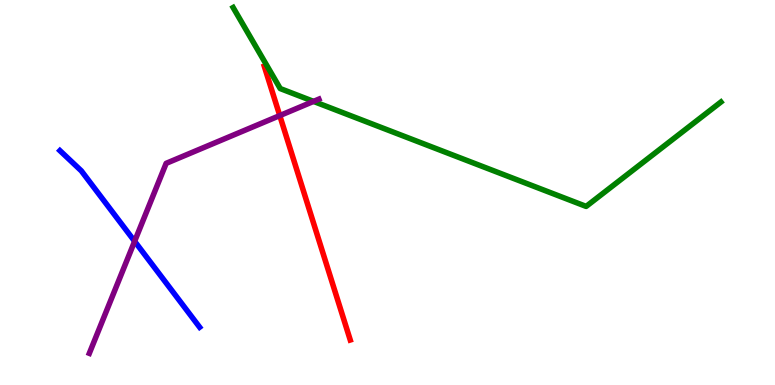[{'lines': ['blue', 'red'], 'intersections': []}, {'lines': ['green', 'red'], 'intersections': []}, {'lines': ['purple', 'red'], 'intersections': [{'x': 3.61, 'y': 7.0}]}, {'lines': ['blue', 'green'], 'intersections': []}, {'lines': ['blue', 'purple'], 'intersections': [{'x': 1.74, 'y': 3.73}]}, {'lines': ['green', 'purple'], 'intersections': [{'x': 4.05, 'y': 7.37}]}]